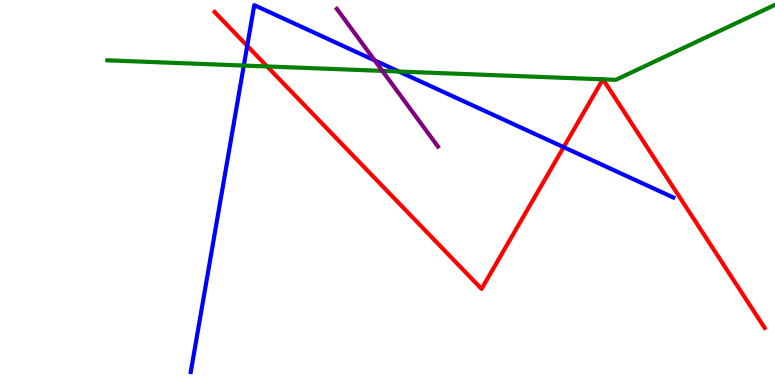[{'lines': ['blue', 'red'], 'intersections': [{'x': 3.19, 'y': 8.81}, {'x': 7.27, 'y': 6.18}]}, {'lines': ['green', 'red'], 'intersections': [{'x': 3.45, 'y': 8.27}, {'x': 7.78, 'y': 7.94}, {'x': 7.78, 'y': 7.94}]}, {'lines': ['purple', 'red'], 'intersections': []}, {'lines': ['blue', 'green'], 'intersections': [{'x': 3.15, 'y': 8.3}, {'x': 5.15, 'y': 8.14}]}, {'lines': ['blue', 'purple'], 'intersections': [{'x': 4.84, 'y': 8.43}]}, {'lines': ['green', 'purple'], 'intersections': [{'x': 4.93, 'y': 8.16}]}]